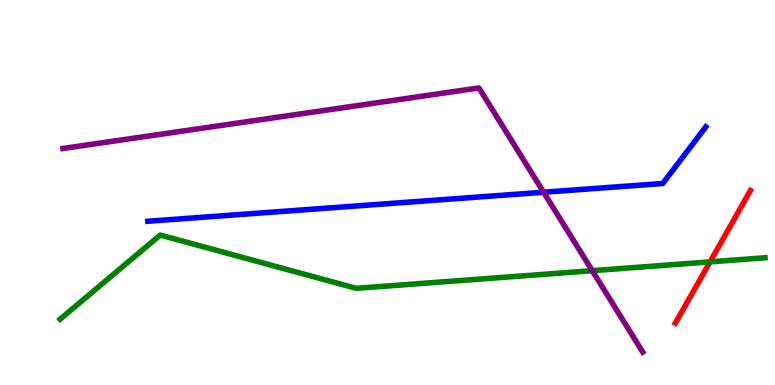[{'lines': ['blue', 'red'], 'intersections': []}, {'lines': ['green', 'red'], 'intersections': [{'x': 9.16, 'y': 3.2}]}, {'lines': ['purple', 'red'], 'intersections': []}, {'lines': ['blue', 'green'], 'intersections': []}, {'lines': ['blue', 'purple'], 'intersections': [{'x': 7.01, 'y': 5.01}]}, {'lines': ['green', 'purple'], 'intersections': [{'x': 7.64, 'y': 2.97}]}]